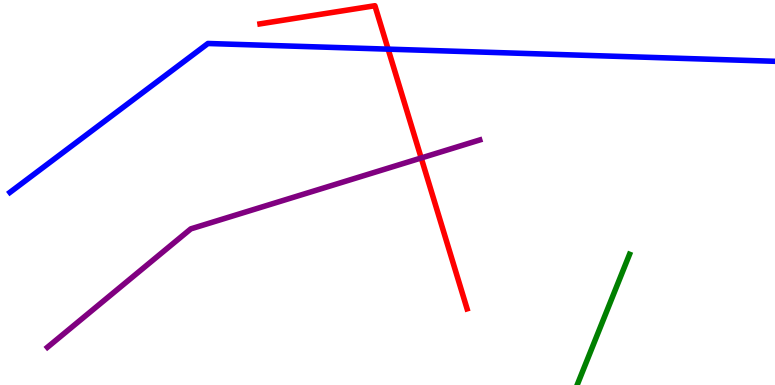[{'lines': ['blue', 'red'], 'intersections': [{'x': 5.01, 'y': 8.72}]}, {'lines': ['green', 'red'], 'intersections': []}, {'lines': ['purple', 'red'], 'intersections': [{'x': 5.43, 'y': 5.9}]}, {'lines': ['blue', 'green'], 'intersections': []}, {'lines': ['blue', 'purple'], 'intersections': []}, {'lines': ['green', 'purple'], 'intersections': []}]